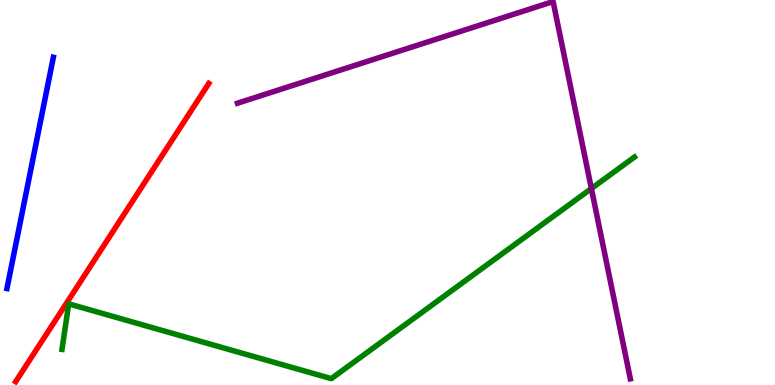[{'lines': ['blue', 'red'], 'intersections': []}, {'lines': ['green', 'red'], 'intersections': []}, {'lines': ['purple', 'red'], 'intersections': []}, {'lines': ['blue', 'green'], 'intersections': []}, {'lines': ['blue', 'purple'], 'intersections': []}, {'lines': ['green', 'purple'], 'intersections': [{'x': 7.63, 'y': 5.1}]}]